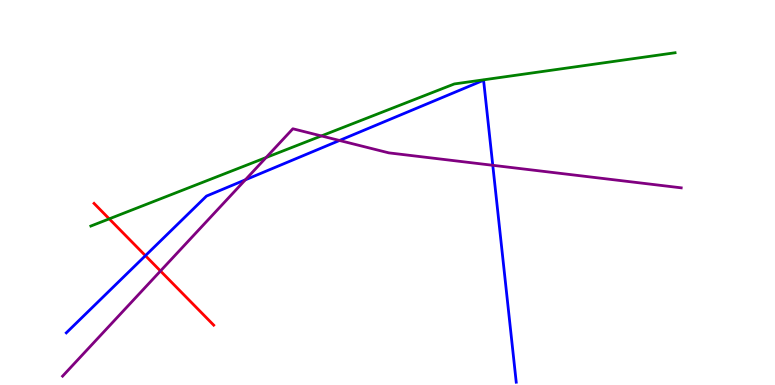[{'lines': ['blue', 'red'], 'intersections': [{'x': 1.88, 'y': 3.36}]}, {'lines': ['green', 'red'], 'intersections': [{'x': 1.41, 'y': 4.32}]}, {'lines': ['purple', 'red'], 'intersections': [{'x': 2.07, 'y': 2.96}]}, {'lines': ['blue', 'green'], 'intersections': []}, {'lines': ['blue', 'purple'], 'intersections': [{'x': 3.17, 'y': 5.33}, {'x': 4.38, 'y': 6.35}, {'x': 6.36, 'y': 5.71}]}, {'lines': ['green', 'purple'], 'intersections': [{'x': 3.43, 'y': 5.91}, {'x': 4.15, 'y': 6.47}]}]